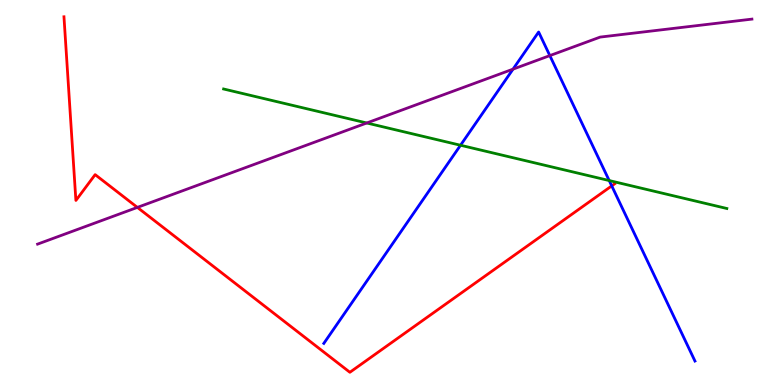[{'lines': ['blue', 'red'], 'intersections': [{'x': 7.89, 'y': 5.17}]}, {'lines': ['green', 'red'], 'intersections': []}, {'lines': ['purple', 'red'], 'intersections': [{'x': 1.77, 'y': 4.61}]}, {'lines': ['blue', 'green'], 'intersections': [{'x': 5.94, 'y': 6.23}, {'x': 7.86, 'y': 5.31}]}, {'lines': ['blue', 'purple'], 'intersections': [{'x': 6.62, 'y': 8.2}, {'x': 7.09, 'y': 8.56}]}, {'lines': ['green', 'purple'], 'intersections': [{'x': 4.73, 'y': 6.81}]}]